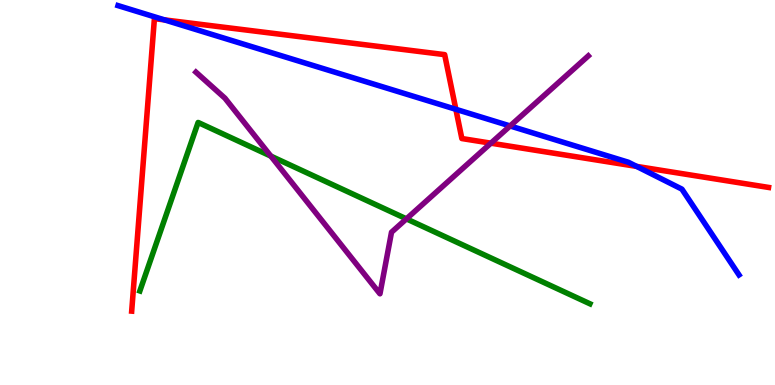[{'lines': ['blue', 'red'], 'intersections': [{'x': 2.12, 'y': 9.48}, {'x': 5.88, 'y': 7.16}, {'x': 8.21, 'y': 5.68}]}, {'lines': ['green', 'red'], 'intersections': []}, {'lines': ['purple', 'red'], 'intersections': [{'x': 6.33, 'y': 6.28}]}, {'lines': ['blue', 'green'], 'intersections': []}, {'lines': ['blue', 'purple'], 'intersections': [{'x': 6.58, 'y': 6.73}]}, {'lines': ['green', 'purple'], 'intersections': [{'x': 3.49, 'y': 5.95}, {'x': 5.24, 'y': 4.32}]}]